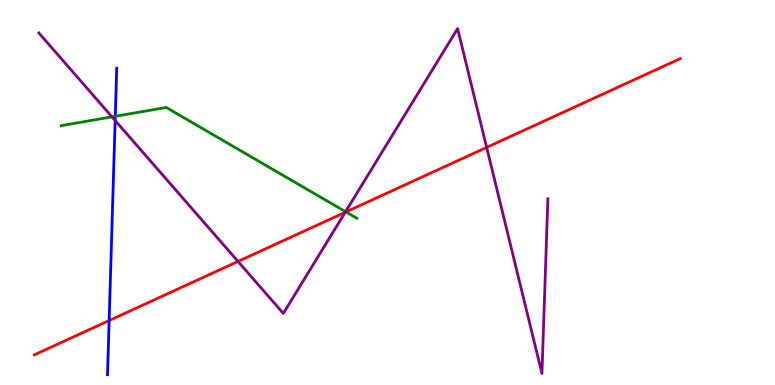[{'lines': ['blue', 'red'], 'intersections': [{'x': 1.41, 'y': 1.67}]}, {'lines': ['green', 'red'], 'intersections': [{'x': 4.46, 'y': 4.5}]}, {'lines': ['purple', 'red'], 'intersections': [{'x': 3.07, 'y': 3.21}, {'x': 4.45, 'y': 4.49}, {'x': 6.28, 'y': 6.17}]}, {'lines': ['blue', 'green'], 'intersections': [{'x': 1.49, 'y': 6.98}]}, {'lines': ['blue', 'purple'], 'intersections': [{'x': 1.49, 'y': 6.87}]}, {'lines': ['green', 'purple'], 'intersections': [{'x': 1.45, 'y': 6.96}, {'x': 4.46, 'y': 4.5}]}]